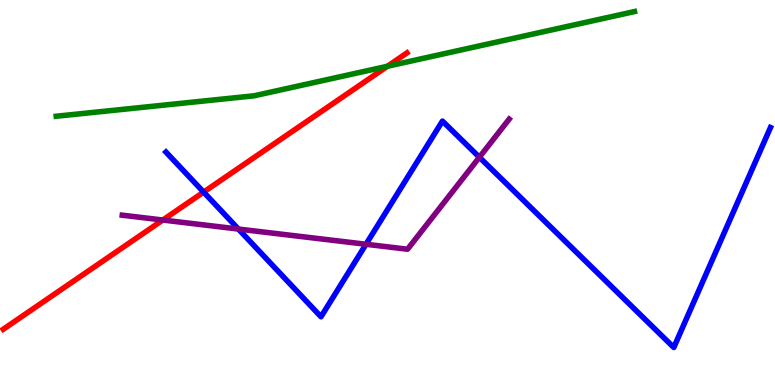[{'lines': ['blue', 'red'], 'intersections': [{'x': 2.63, 'y': 5.01}]}, {'lines': ['green', 'red'], 'intersections': [{'x': 5.0, 'y': 8.28}]}, {'lines': ['purple', 'red'], 'intersections': [{'x': 2.1, 'y': 4.28}]}, {'lines': ['blue', 'green'], 'intersections': []}, {'lines': ['blue', 'purple'], 'intersections': [{'x': 3.08, 'y': 4.05}, {'x': 4.72, 'y': 3.66}, {'x': 6.19, 'y': 5.92}]}, {'lines': ['green', 'purple'], 'intersections': []}]